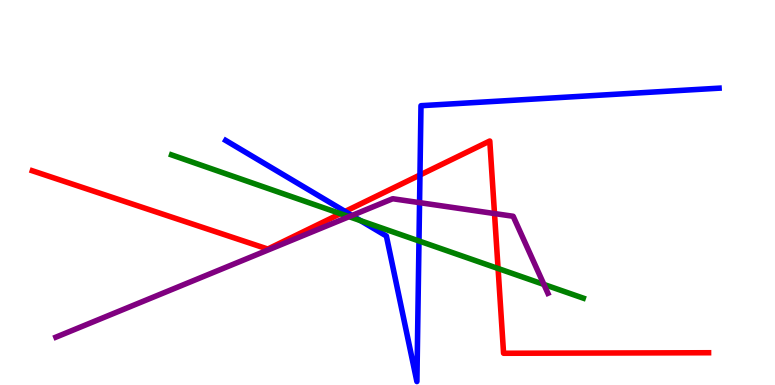[{'lines': ['blue', 'red'], 'intersections': [{'x': 4.45, 'y': 4.51}, {'x': 5.42, 'y': 5.45}]}, {'lines': ['green', 'red'], 'intersections': [{'x': 4.39, 'y': 4.45}, {'x': 6.43, 'y': 3.03}]}, {'lines': ['purple', 'red'], 'intersections': [{'x': 6.38, 'y': 4.45}]}, {'lines': ['blue', 'green'], 'intersections': [{'x': 4.65, 'y': 4.27}, {'x': 5.41, 'y': 3.74}]}, {'lines': ['blue', 'purple'], 'intersections': [{'x': 4.54, 'y': 4.4}, {'x': 5.41, 'y': 4.74}]}, {'lines': ['green', 'purple'], 'intersections': [{'x': 4.5, 'y': 4.37}, {'x': 7.02, 'y': 2.61}]}]